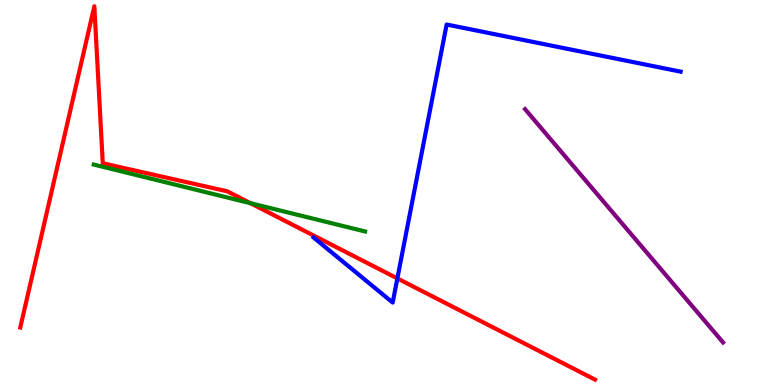[{'lines': ['blue', 'red'], 'intersections': [{'x': 5.13, 'y': 2.77}]}, {'lines': ['green', 'red'], 'intersections': [{'x': 3.23, 'y': 4.72}]}, {'lines': ['purple', 'red'], 'intersections': []}, {'lines': ['blue', 'green'], 'intersections': []}, {'lines': ['blue', 'purple'], 'intersections': []}, {'lines': ['green', 'purple'], 'intersections': []}]